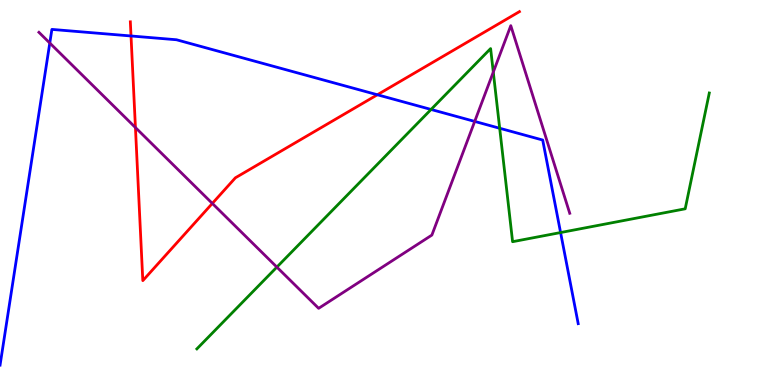[{'lines': ['blue', 'red'], 'intersections': [{'x': 1.69, 'y': 9.07}, {'x': 4.87, 'y': 7.54}]}, {'lines': ['green', 'red'], 'intersections': []}, {'lines': ['purple', 'red'], 'intersections': [{'x': 1.75, 'y': 6.69}, {'x': 2.74, 'y': 4.72}]}, {'lines': ['blue', 'green'], 'intersections': [{'x': 5.56, 'y': 7.16}, {'x': 6.45, 'y': 6.67}, {'x': 7.23, 'y': 3.96}]}, {'lines': ['blue', 'purple'], 'intersections': [{'x': 0.642, 'y': 8.88}, {'x': 6.13, 'y': 6.85}]}, {'lines': ['green', 'purple'], 'intersections': [{'x': 3.57, 'y': 3.06}, {'x': 6.37, 'y': 8.13}]}]